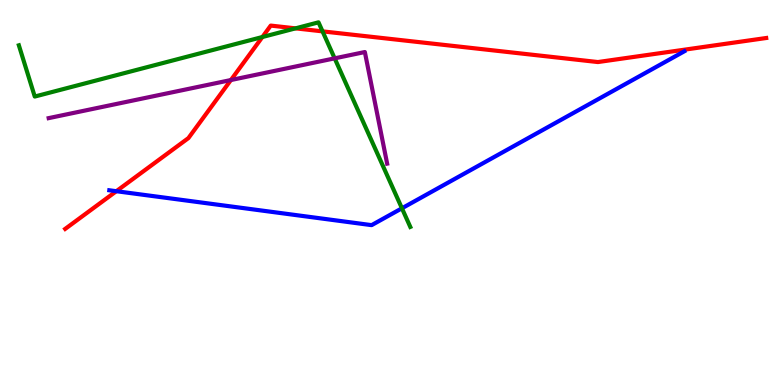[{'lines': ['blue', 'red'], 'intersections': [{'x': 1.5, 'y': 5.03}]}, {'lines': ['green', 'red'], 'intersections': [{'x': 3.39, 'y': 9.04}, {'x': 3.81, 'y': 9.26}, {'x': 4.16, 'y': 9.19}]}, {'lines': ['purple', 'red'], 'intersections': [{'x': 2.98, 'y': 7.92}]}, {'lines': ['blue', 'green'], 'intersections': [{'x': 5.19, 'y': 4.59}]}, {'lines': ['blue', 'purple'], 'intersections': []}, {'lines': ['green', 'purple'], 'intersections': [{'x': 4.32, 'y': 8.48}]}]